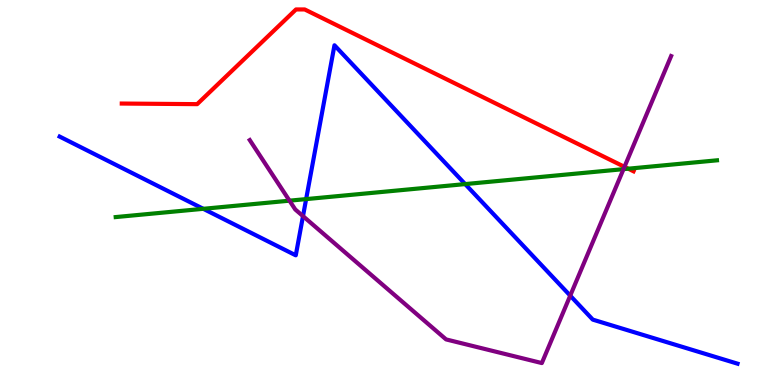[{'lines': ['blue', 'red'], 'intersections': []}, {'lines': ['green', 'red'], 'intersections': [{'x': 8.11, 'y': 5.62}]}, {'lines': ['purple', 'red'], 'intersections': [{'x': 8.06, 'y': 5.67}]}, {'lines': ['blue', 'green'], 'intersections': [{'x': 2.62, 'y': 4.58}, {'x': 3.95, 'y': 4.83}, {'x': 6.0, 'y': 5.22}]}, {'lines': ['blue', 'purple'], 'intersections': [{'x': 3.91, 'y': 4.39}, {'x': 7.36, 'y': 2.32}]}, {'lines': ['green', 'purple'], 'intersections': [{'x': 3.74, 'y': 4.79}, {'x': 8.05, 'y': 5.61}]}]